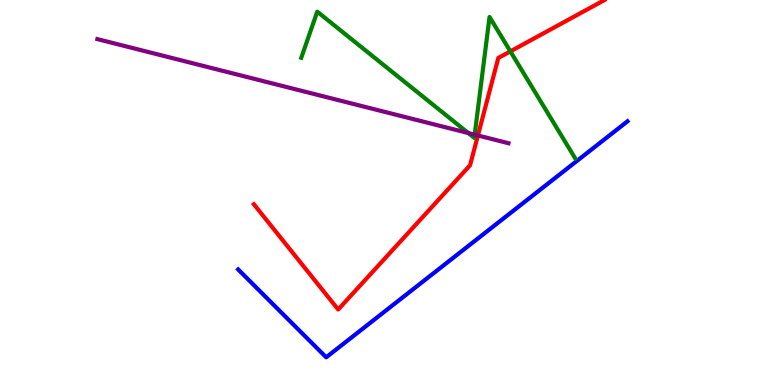[{'lines': ['blue', 'red'], 'intersections': []}, {'lines': ['green', 'red'], 'intersections': [{'x': 6.59, 'y': 8.67}]}, {'lines': ['purple', 'red'], 'intersections': [{'x': 6.17, 'y': 6.48}]}, {'lines': ['blue', 'green'], 'intersections': []}, {'lines': ['blue', 'purple'], 'intersections': []}, {'lines': ['green', 'purple'], 'intersections': [{'x': 6.04, 'y': 6.54}, {'x': 6.13, 'y': 6.5}]}]